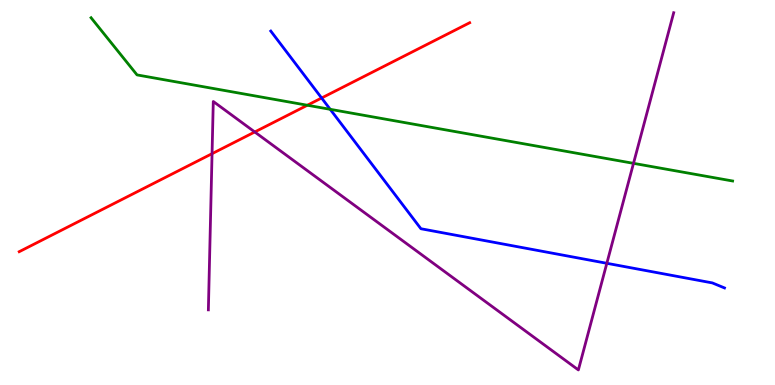[{'lines': ['blue', 'red'], 'intersections': [{'x': 4.15, 'y': 7.45}]}, {'lines': ['green', 'red'], 'intersections': [{'x': 3.97, 'y': 7.27}]}, {'lines': ['purple', 'red'], 'intersections': [{'x': 2.74, 'y': 6.01}, {'x': 3.29, 'y': 6.57}]}, {'lines': ['blue', 'green'], 'intersections': [{'x': 4.26, 'y': 7.16}]}, {'lines': ['blue', 'purple'], 'intersections': [{'x': 7.83, 'y': 3.16}]}, {'lines': ['green', 'purple'], 'intersections': [{'x': 8.17, 'y': 5.76}]}]